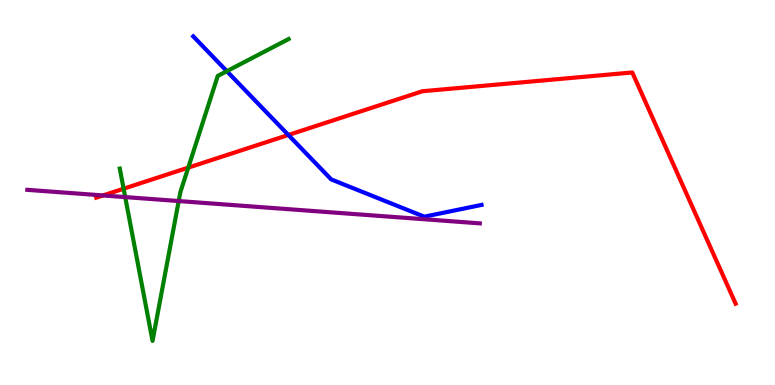[{'lines': ['blue', 'red'], 'intersections': [{'x': 3.72, 'y': 6.49}]}, {'lines': ['green', 'red'], 'intersections': [{'x': 1.6, 'y': 5.1}, {'x': 2.43, 'y': 5.65}]}, {'lines': ['purple', 'red'], 'intersections': [{'x': 1.33, 'y': 4.92}]}, {'lines': ['blue', 'green'], 'intersections': [{'x': 2.93, 'y': 8.15}]}, {'lines': ['blue', 'purple'], 'intersections': []}, {'lines': ['green', 'purple'], 'intersections': [{'x': 1.62, 'y': 4.88}, {'x': 2.31, 'y': 4.78}]}]